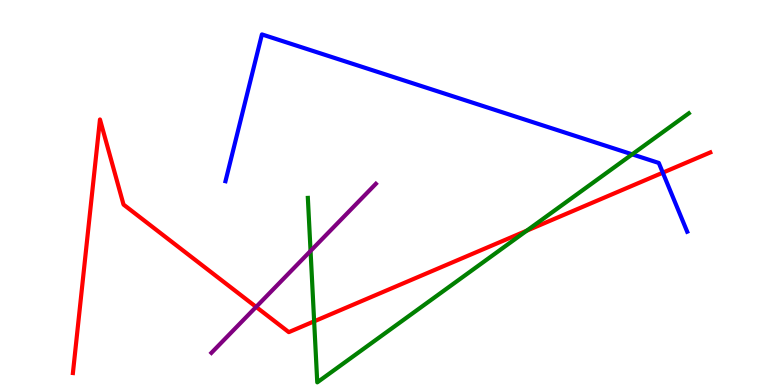[{'lines': ['blue', 'red'], 'intersections': [{'x': 8.55, 'y': 5.51}]}, {'lines': ['green', 'red'], 'intersections': [{'x': 4.05, 'y': 1.65}, {'x': 6.8, 'y': 4.01}]}, {'lines': ['purple', 'red'], 'intersections': [{'x': 3.3, 'y': 2.03}]}, {'lines': ['blue', 'green'], 'intersections': [{'x': 8.16, 'y': 5.99}]}, {'lines': ['blue', 'purple'], 'intersections': []}, {'lines': ['green', 'purple'], 'intersections': [{'x': 4.01, 'y': 3.48}]}]